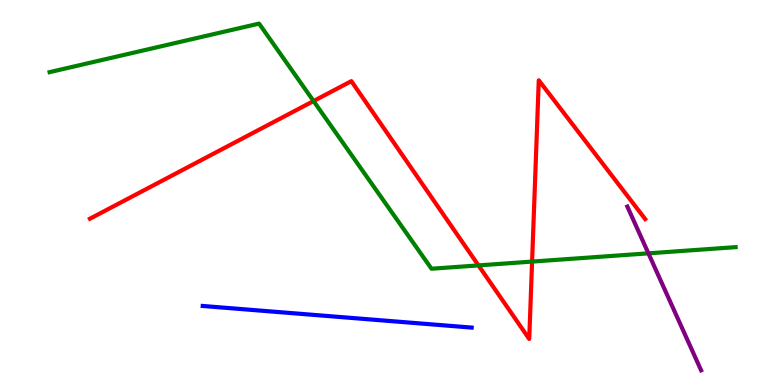[{'lines': ['blue', 'red'], 'intersections': []}, {'lines': ['green', 'red'], 'intersections': [{'x': 4.05, 'y': 7.38}, {'x': 6.17, 'y': 3.11}, {'x': 6.87, 'y': 3.21}]}, {'lines': ['purple', 'red'], 'intersections': []}, {'lines': ['blue', 'green'], 'intersections': []}, {'lines': ['blue', 'purple'], 'intersections': []}, {'lines': ['green', 'purple'], 'intersections': [{'x': 8.37, 'y': 3.42}]}]